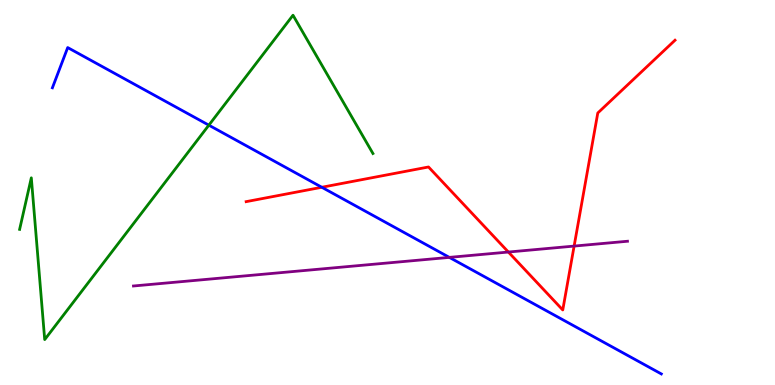[{'lines': ['blue', 'red'], 'intersections': [{'x': 4.15, 'y': 5.14}]}, {'lines': ['green', 'red'], 'intersections': []}, {'lines': ['purple', 'red'], 'intersections': [{'x': 6.56, 'y': 3.45}, {'x': 7.41, 'y': 3.61}]}, {'lines': ['blue', 'green'], 'intersections': [{'x': 2.69, 'y': 6.75}]}, {'lines': ['blue', 'purple'], 'intersections': [{'x': 5.8, 'y': 3.31}]}, {'lines': ['green', 'purple'], 'intersections': []}]